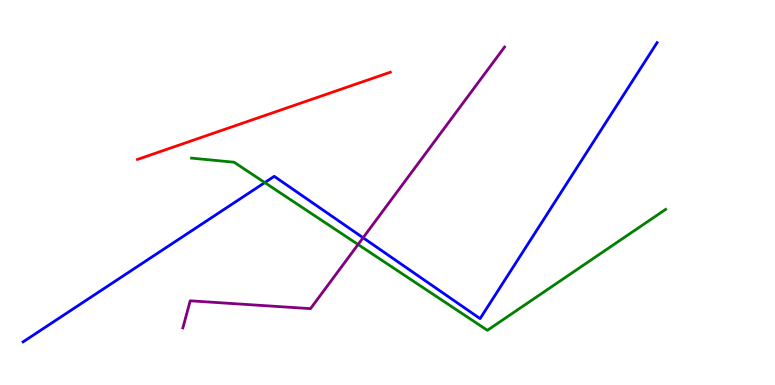[{'lines': ['blue', 'red'], 'intersections': []}, {'lines': ['green', 'red'], 'intersections': []}, {'lines': ['purple', 'red'], 'intersections': []}, {'lines': ['blue', 'green'], 'intersections': [{'x': 3.42, 'y': 5.26}]}, {'lines': ['blue', 'purple'], 'intersections': [{'x': 4.68, 'y': 3.82}]}, {'lines': ['green', 'purple'], 'intersections': [{'x': 4.62, 'y': 3.65}]}]